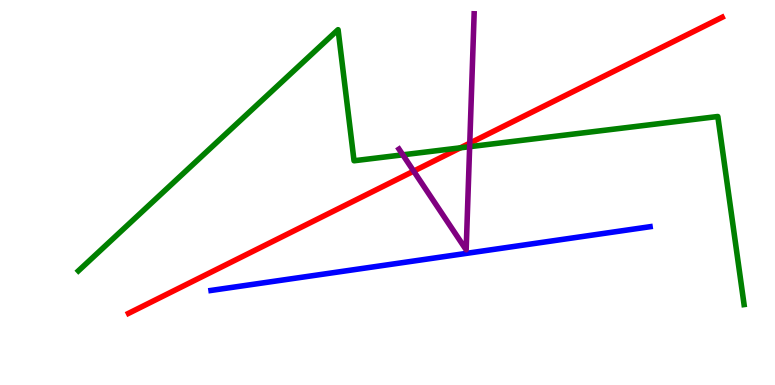[{'lines': ['blue', 'red'], 'intersections': []}, {'lines': ['green', 'red'], 'intersections': [{'x': 5.94, 'y': 6.16}]}, {'lines': ['purple', 'red'], 'intersections': [{'x': 5.34, 'y': 5.56}, {'x': 6.06, 'y': 6.28}]}, {'lines': ['blue', 'green'], 'intersections': []}, {'lines': ['blue', 'purple'], 'intersections': []}, {'lines': ['green', 'purple'], 'intersections': [{'x': 5.2, 'y': 5.98}, {'x': 6.06, 'y': 6.19}]}]